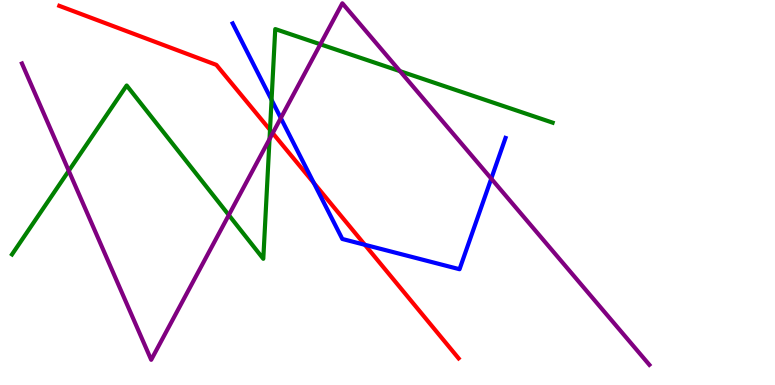[{'lines': ['blue', 'red'], 'intersections': [{'x': 4.05, 'y': 5.25}, {'x': 4.71, 'y': 3.64}]}, {'lines': ['green', 'red'], 'intersections': [{'x': 3.48, 'y': 6.63}]}, {'lines': ['purple', 'red'], 'intersections': [{'x': 3.52, 'y': 6.54}]}, {'lines': ['blue', 'green'], 'intersections': [{'x': 3.5, 'y': 7.41}]}, {'lines': ['blue', 'purple'], 'intersections': [{'x': 3.62, 'y': 6.93}, {'x': 6.34, 'y': 5.36}]}, {'lines': ['green', 'purple'], 'intersections': [{'x': 0.887, 'y': 5.56}, {'x': 2.95, 'y': 4.41}, {'x': 3.48, 'y': 6.39}, {'x': 4.13, 'y': 8.85}, {'x': 5.16, 'y': 8.15}]}]